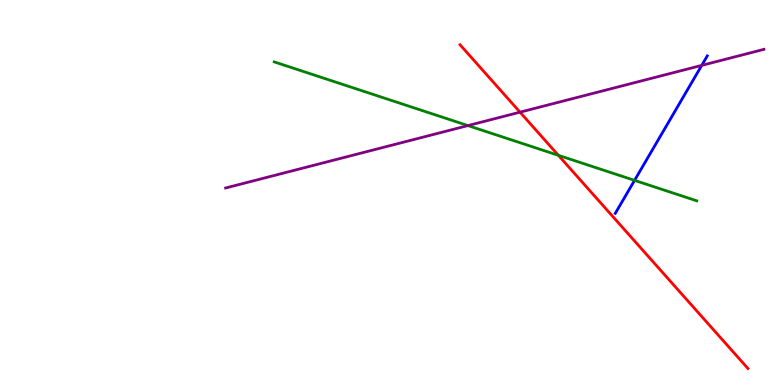[{'lines': ['blue', 'red'], 'intersections': []}, {'lines': ['green', 'red'], 'intersections': [{'x': 7.2, 'y': 5.97}]}, {'lines': ['purple', 'red'], 'intersections': [{'x': 6.71, 'y': 7.09}]}, {'lines': ['blue', 'green'], 'intersections': [{'x': 8.19, 'y': 5.32}]}, {'lines': ['blue', 'purple'], 'intersections': [{'x': 9.05, 'y': 8.3}]}, {'lines': ['green', 'purple'], 'intersections': [{'x': 6.04, 'y': 6.74}]}]